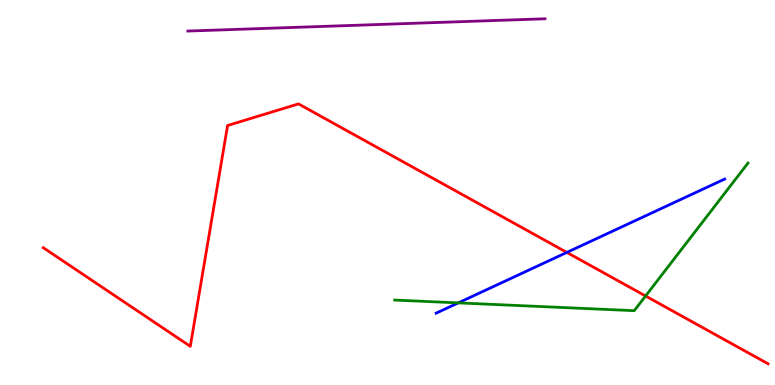[{'lines': ['blue', 'red'], 'intersections': [{'x': 7.31, 'y': 3.44}]}, {'lines': ['green', 'red'], 'intersections': [{'x': 8.33, 'y': 2.31}]}, {'lines': ['purple', 'red'], 'intersections': []}, {'lines': ['blue', 'green'], 'intersections': [{'x': 5.91, 'y': 2.13}]}, {'lines': ['blue', 'purple'], 'intersections': []}, {'lines': ['green', 'purple'], 'intersections': []}]